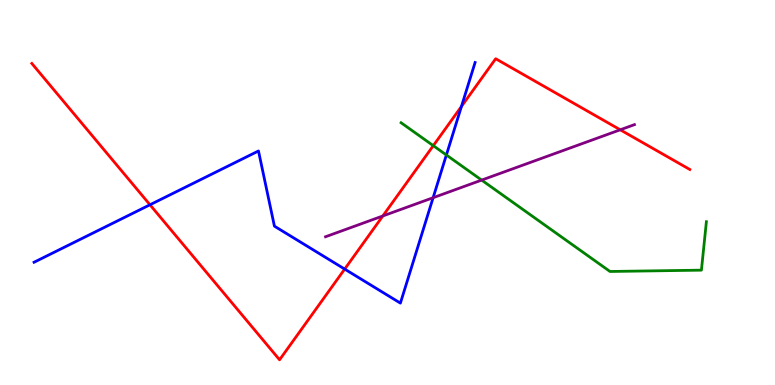[{'lines': ['blue', 'red'], 'intersections': [{'x': 1.94, 'y': 4.68}, {'x': 4.45, 'y': 3.01}, {'x': 5.95, 'y': 7.24}]}, {'lines': ['green', 'red'], 'intersections': [{'x': 5.59, 'y': 6.22}]}, {'lines': ['purple', 'red'], 'intersections': [{'x': 4.94, 'y': 4.39}, {'x': 8.0, 'y': 6.63}]}, {'lines': ['blue', 'green'], 'intersections': [{'x': 5.76, 'y': 5.97}]}, {'lines': ['blue', 'purple'], 'intersections': [{'x': 5.59, 'y': 4.86}]}, {'lines': ['green', 'purple'], 'intersections': [{'x': 6.21, 'y': 5.32}]}]